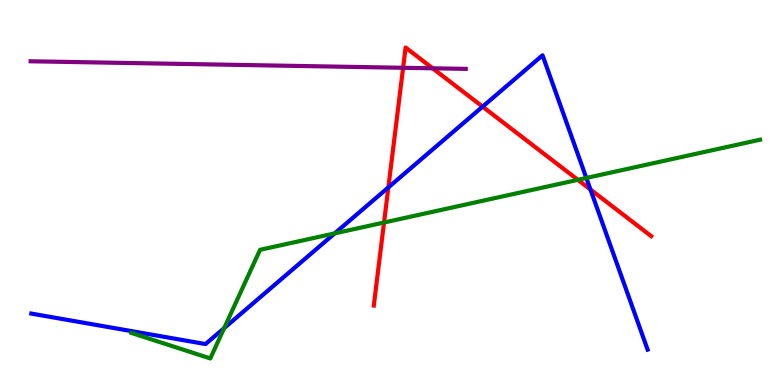[{'lines': ['blue', 'red'], 'intersections': [{'x': 5.01, 'y': 5.13}, {'x': 6.23, 'y': 7.23}, {'x': 7.62, 'y': 5.08}]}, {'lines': ['green', 'red'], 'intersections': [{'x': 4.96, 'y': 4.22}, {'x': 7.46, 'y': 5.33}]}, {'lines': ['purple', 'red'], 'intersections': [{'x': 5.2, 'y': 8.24}, {'x': 5.58, 'y': 8.23}]}, {'lines': ['blue', 'green'], 'intersections': [{'x': 2.89, 'y': 1.48}, {'x': 4.32, 'y': 3.94}, {'x': 7.57, 'y': 5.38}]}, {'lines': ['blue', 'purple'], 'intersections': []}, {'lines': ['green', 'purple'], 'intersections': []}]